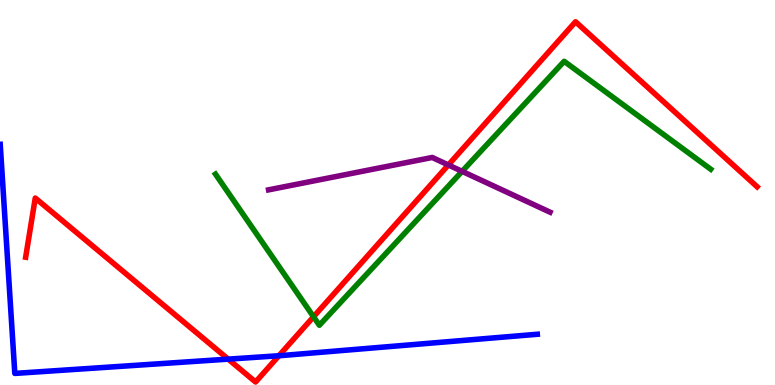[{'lines': ['blue', 'red'], 'intersections': [{'x': 2.94, 'y': 0.672}, {'x': 3.6, 'y': 0.76}]}, {'lines': ['green', 'red'], 'intersections': [{'x': 4.05, 'y': 1.77}]}, {'lines': ['purple', 'red'], 'intersections': [{'x': 5.79, 'y': 5.72}]}, {'lines': ['blue', 'green'], 'intersections': []}, {'lines': ['blue', 'purple'], 'intersections': []}, {'lines': ['green', 'purple'], 'intersections': [{'x': 5.96, 'y': 5.55}]}]